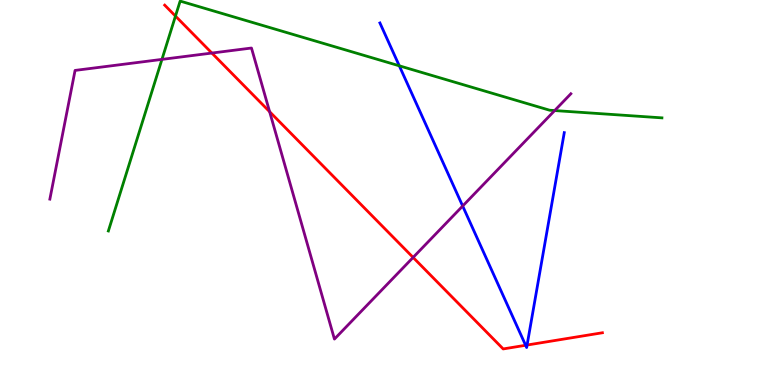[{'lines': ['blue', 'red'], 'intersections': [{'x': 6.78, 'y': 1.03}, {'x': 6.8, 'y': 1.04}]}, {'lines': ['green', 'red'], 'intersections': [{'x': 2.26, 'y': 9.58}]}, {'lines': ['purple', 'red'], 'intersections': [{'x': 2.73, 'y': 8.62}, {'x': 3.48, 'y': 7.1}, {'x': 5.33, 'y': 3.31}]}, {'lines': ['blue', 'green'], 'intersections': [{'x': 5.15, 'y': 8.29}]}, {'lines': ['blue', 'purple'], 'intersections': [{'x': 5.97, 'y': 4.65}]}, {'lines': ['green', 'purple'], 'intersections': [{'x': 2.09, 'y': 8.46}, {'x': 7.16, 'y': 7.13}]}]